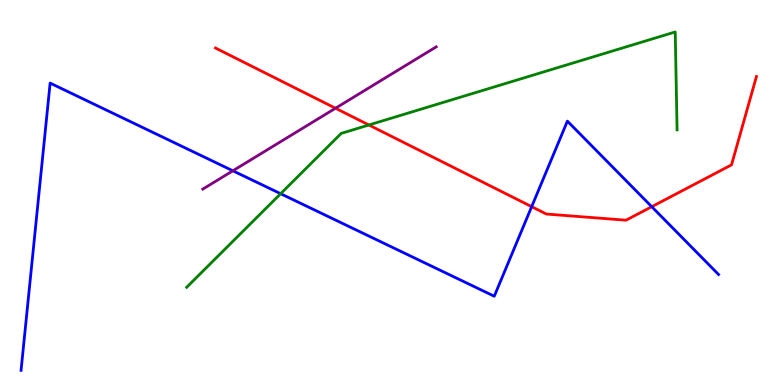[{'lines': ['blue', 'red'], 'intersections': [{'x': 6.86, 'y': 4.63}, {'x': 8.41, 'y': 4.63}]}, {'lines': ['green', 'red'], 'intersections': [{'x': 4.76, 'y': 6.75}]}, {'lines': ['purple', 'red'], 'intersections': [{'x': 4.33, 'y': 7.19}]}, {'lines': ['blue', 'green'], 'intersections': [{'x': 3.62, 'y': 4.97}]}, {'lines': ['blue', 'purple'], 'intersections': [{'x': 3.0, 'y': 5.56}]}, {'lines': ['green', 'purple'], 'intersections': []}]